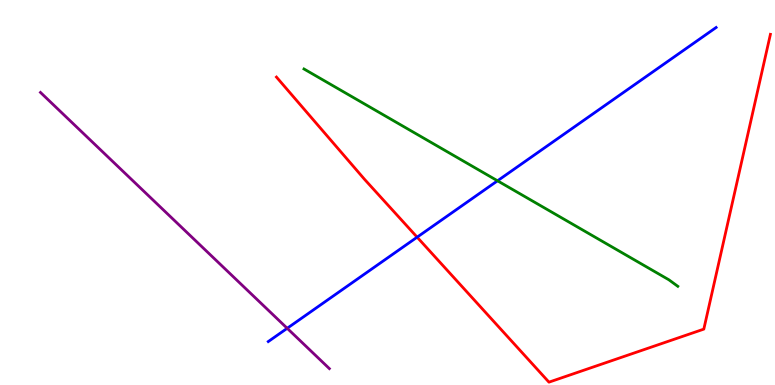[{'lines': ['blue', 'red'], 'intersections': [{'x': 5.38, 'y': 3.84}]}, {'lines': ['green', 'red'], 'intersections': []}, {'lines': ['purple', 'red'], 'intersections': []}, {'lines': ['blue', 'green'], 'intersections': [{'x': 6.42, 'y': 5.3}]}, {'lines': ['blue', 'purple'], 'intersections': [{'x': 3.71, 'y': 1.47}]}, {'lines': ['green', 'purple'], 'intersections': []}]